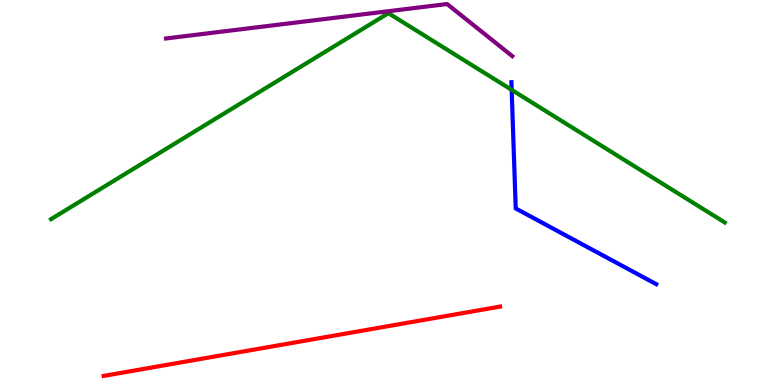[{'lines': ['blue', 'red'], 'intersections': []}, {'lines': ['green', 'red'], 'intersections': []}, {'lines': ['purple', 'red'], 'intersections': []}, {'lines': ['blue', 'green'], 'intersections': [{'x': 6.6, 'y': 7.67}]}, {'lines': ['blue', 'purple'], 'intersections': []}, {'lines': ['green', 'purple'], 'intersections': []}]